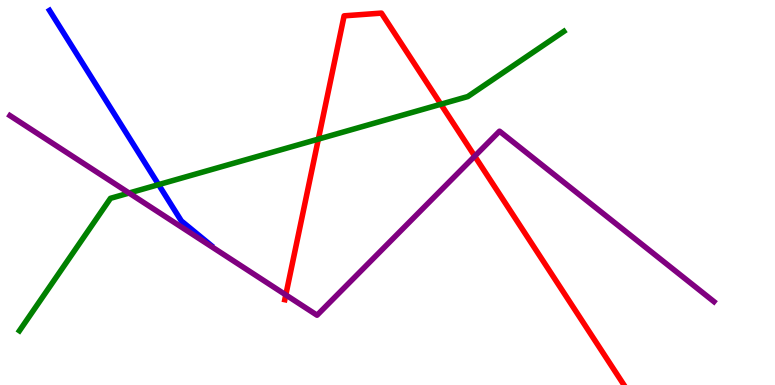[{'lines': ['blue', 'red'], 'intersections': []}, {'lines': ['green', 'red'], 'intersections': [{'x': 4.11, 'y': 6.39}, {'x': 5.69, 'y': 7.29}]}, {'lines': ['purple', 'red'], 'intersections': [{'x': 3.69, 'y': 2.34}, {'x': 6.13, 'y': 5.94}]}, {'lines': ['blue', 'green'], 'intersections': [{'x': 2.05, 'y': 5.2}]}, {'lines': ['blue', 'purple'], 'intersections': []}, {'lines': ['green', 'purple'], 'intersections': [{'x': 1.67, 'y': 4.99}]}]